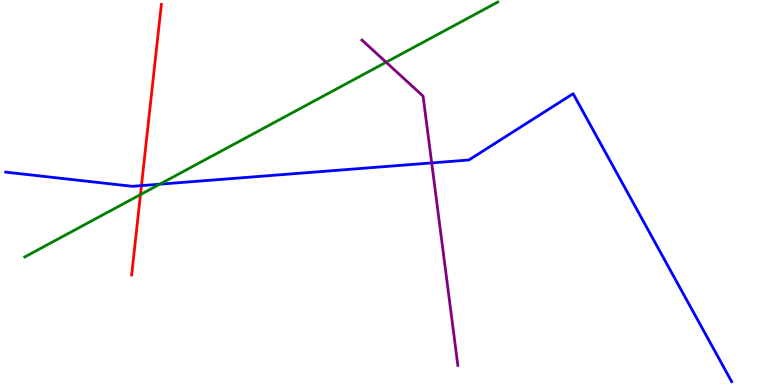[{'lines': ['blue', 'red'], 'intersections': [{'x': 1.83, 'y': 5.18}]}, {'lines': ['green', 'red'], 'intersections': [{'x': 1.81, 'y': 4.95}]}, {'lines': ['purple', 'red'], 'intersections': []}, {'lines': ['blue', 'green'], 'intersections': [{'x': 2.06, 'y': 5.22}]}, {'lines': ['blue', 'purple'], 'intersections': [{'x': 5.57, 'y': 5.77}]}, {'lines': ['green', 'purple'], 'intersections': [{'x': 4.98, 'y': 8.38}]}]